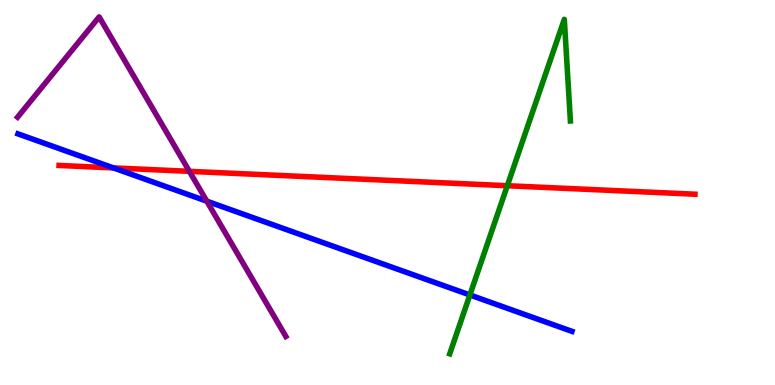[{'lines': ['blue', 'red'], 'intersections': [{'x': 1.46, 'y': 5.64}]}, {'lines': ['green', 'red'], 'intersections': [{'x': 6.55, 'y': 5.18}]}, {'lines': ['purple', 'red'], 'intersections': [{'x': 2.44, 'y': 5.55}]}, {'lines': ['blue', 'green'], 'intersections': [{'x': 6.06, 'y': 2.34}]}, {'lines': ['blue', 'purple'], 'intersections': [{'x': 2.67, 'y': 4.77}]}, {'lines': ['green', 'purple'], 'intersections': []}]